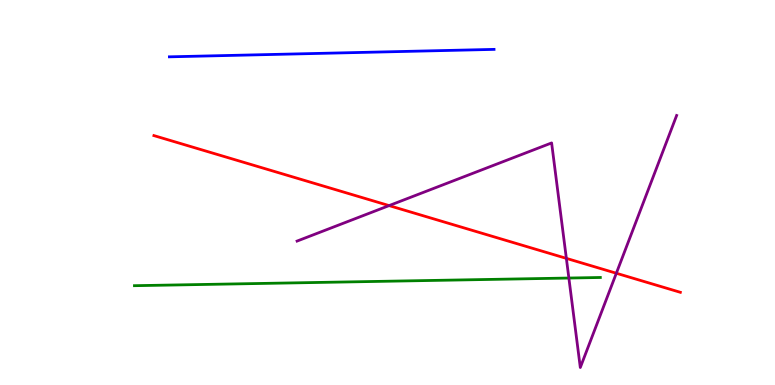[{'lines': ['blue', 'red'], 'intersections': []}, {'lines': ['green', 'red'], 'intersections': []}, {'lines': ['purple', 'red'], 'intersections': [{'x': 5.02, 'y': 4.66}, {'x': 7.31, 'y': 3.29}, {'x': 7.95, 'y': 2.9}]}, {'lines': ['blue', 'green'], 'intersections': []}, {'lines': ['blue', 'purple'], 'intersections': []}, {'lines': ['green', 'purple'], 'intersections': [{'x': 7.34, 'y': 2.78}]}]